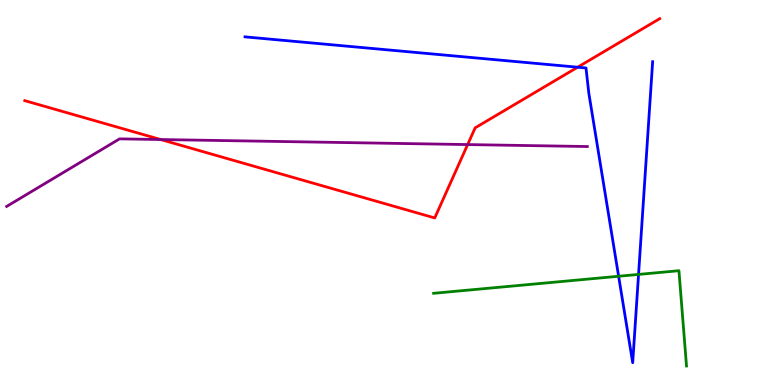[{'lines': ['blue', 'red'], 'intersections': [{'x': 7.45, 'y': 8.25}]}, {'lines': ['green', 'red'], 'intersections': []}, {'lines': ['purple', 'red'], 'intersections': [{'x': 2.07, 'y': 6.38}, {'x': 6.03, 'y': 6.24}]}, {'lines': ['blue', 'green'], 'intersections': [{'x': 7.98, 'y': 2.82}, {'x': 8.24, 'y': 2.87}]}, {'lines': ['blue', 'purple'], 'intersections': []}, {'lines': ['green', 'purple'], 'intersections': []}]